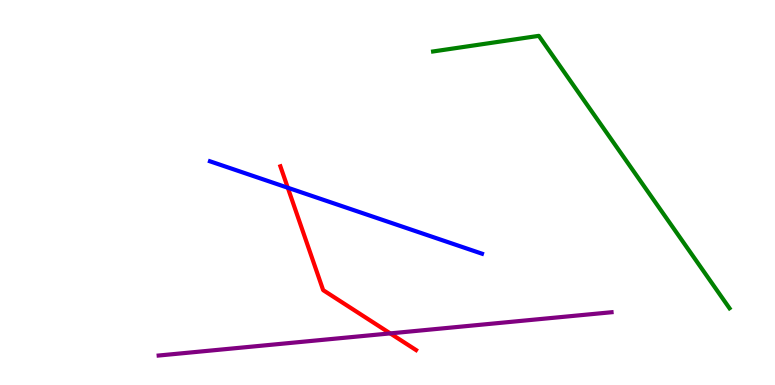[{'lines': ['blue', 'red'], 'intersections': [{'x': 3.71, 'y': 5.12}]}, {'lines': ['green', 'red'], 'intersections': []}, {'lines': ['purple', 'red'], 'intersections': [{'x': 5.04, 'y': 1.34}]}, {'lines': ['blue', 'green'], 'intersections': []}, {'lines': ['blue', 'purple'], 'intersections': []}, {'lines': ['green', 'purple'], 'intersections': []}]